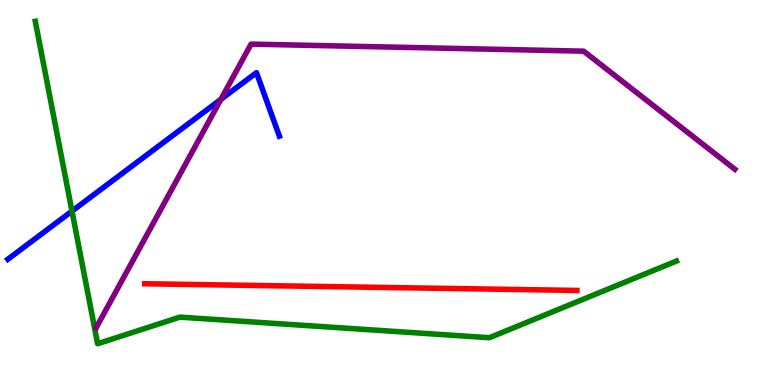[{'lines': ['blue', 'red'], 'intersections': []}, {'lines': ['green', 'red'], 'intersections': []}, {'lines': ['purple', 'red'], 'intersections': []}, {'lines': ['blue', 'green'], 'intersections': [{'x': 0.929, 'y': 4.52}]}, {'lines': ['blue', 'purple'], 'intersections': [{'x': 2.85, 'y': 7.42}]}, {'lines': ['green', 'purple'], 'intersections': []}]